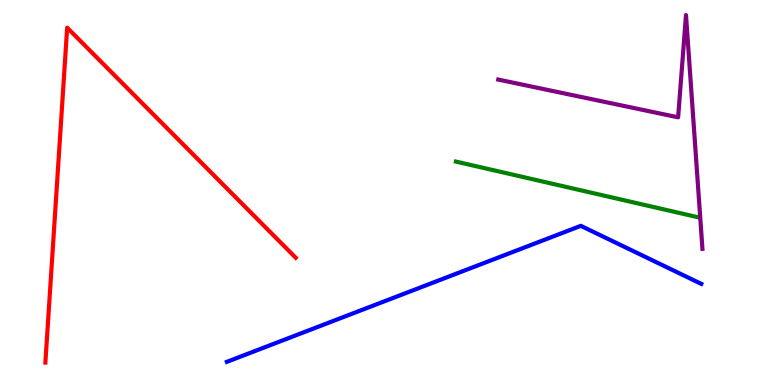[{'lines': ['blue', 'red'], 'intersections': []}, {'lines': ['green', 'red'], 'intersections': []}, {'lines': ['purple', 'red'], 'intersections': []}, {'lines': ['blue', 'green'], 'intersections': []}, {'lines': ['blue', 'purple'], 'intersections': []}, {'lines': ['green', 'purple'], 'intersections': []}]